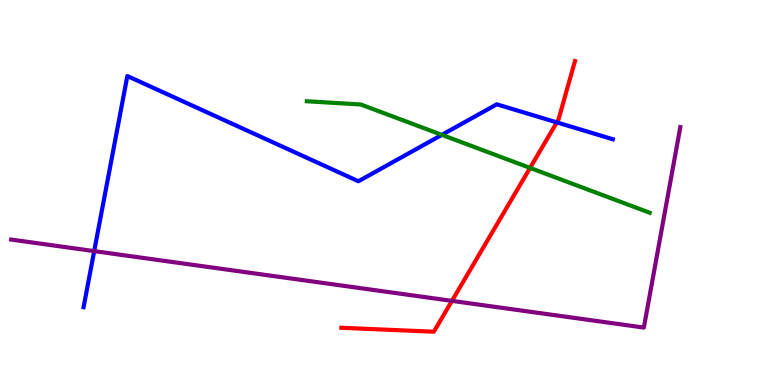[{'lines': ['blue', 'red'], 'intersections': [{'x': 7.18, 'y': 6.82}]}, {'lines': ['green', 'red'], 'intersections': [{'x': 6.84, 'y': 5.64}]}, {'lines': ['purple', 'red'], 'intersections': [{'x': 5.83, 'y': 2.18}]}, {'lines': ['blue', 'green'], 'intersections': [{'x': 5.7, 'y': 6.5}]}, {'lines': ['blue', 'purple'], 'intersections': [{'x': 1.22, 'y': 3.48}]}, {'lines': ['green', 'purple'], 'intersections': []}]